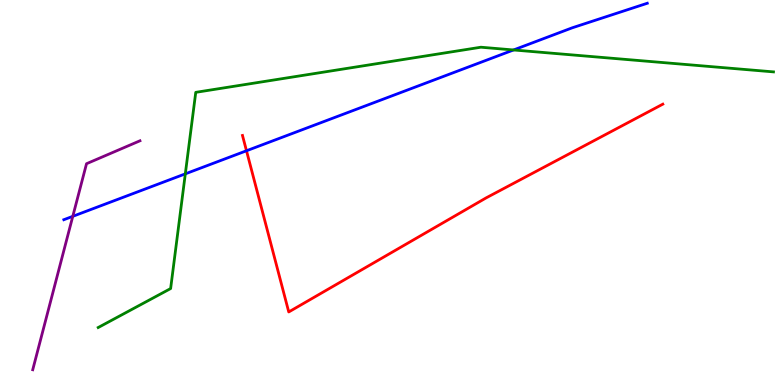[{'lines': ['blue', 'red'], 'intersections': [{'x': 3.18, 'y': 6.08}]}, {'lines': ['green', 'red'], 'intersections': []}, {'lines': ['purple', 'red'], 'intersections': []}, {'lines': ['blue', 'green'], 'intersections': [{'x': 2.39, 'y': 5.48}, {'x': 6.63, 'y': 8.7}]}, {'lines': ['blue', 'purple'], 'intersections': [{'x': 0.939, 'y': 4.38}]}, {'lines': ['green', 'purple'], 'intersections': []}]